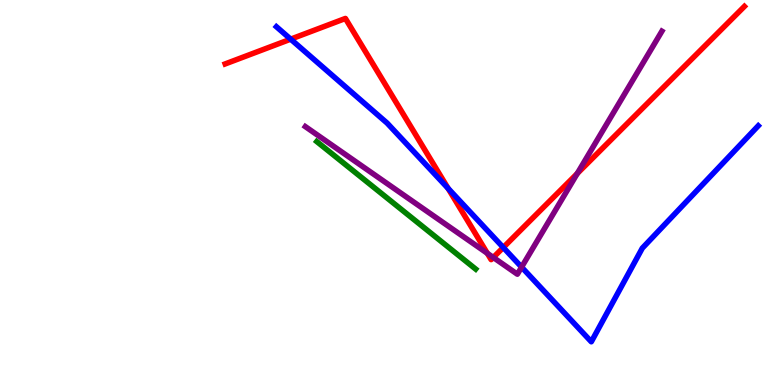[{'lines': ['blue', 'red'], 'intersections': [{'x': 3.75, 'y': 8.98}, {'x': 5.78, 'y': 5.11}, {'x': 6.49, 'y': 3.57}]}, {'lines': ['green', 'red'], 'intersections': []}, {'lines': ['purple', 'red'], 'intersections': [{'x': 6.29, 'y': 3.42}, {'x': 6.37, 'y': 3.31}, {'x': 7.45, 'y': 5.49}]}, {'lines': ['blue', 'green'], 'intersections': []}, {'lines': ['blue', 'purple'], 'intersections': [{'x': 6.73, 'y': 3.06}]}, {'lines': ['green', 'purple'], 'intersections': []}]